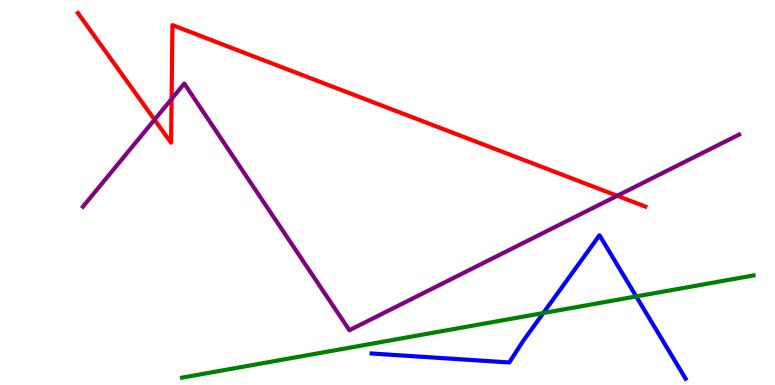[{'lines': ['blue', 'red'], 'intersections': []}, {'lines': ['green', 'red'], 'intersections': []}, {'lines': ['purple', 'red'], 'intersections': [{'x': 1.99, 'y': 6.89}, {'x': 2.21, 'y': 7.43}, {'x': 7.96, 'y': 4.91}]}, {'lines': ['blue', 'green'], 'intersections': [{'x': 7.01, 'y': 1.87}, {'x': 8.21, 'y': 2.3}]}, {'lines': ['blue', 'purple'], 'intersections': []}, {'lines': ['green', 'purple'], 'intersections': []}]